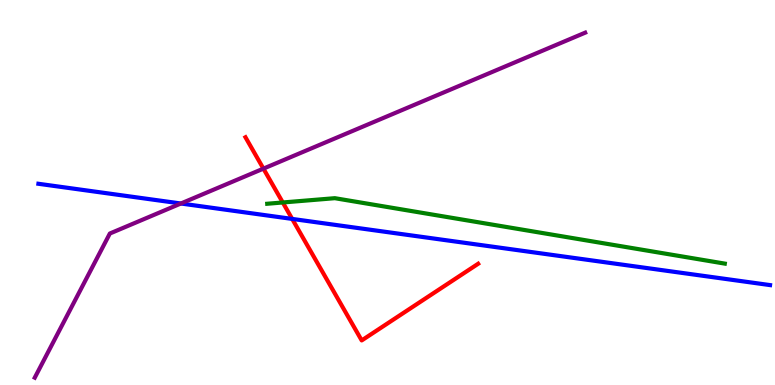[{'lines': ['blue', 'red'], 'intersections': [{'x': 3.77, 'y': 4.31}]}, {'lines': ['green', 'red'], 'intersections': [{'x': 3.65, 'y': 4.74}]}, {'lines': ['purple', 'red'], 'intersections': [{'x': 3.4, 'y': 5.62}]}, {'lines': ['blue', 'green'], 'intersections': []}, {'lines': ['blue', 'purple'], 'intersections': [{'x': 2.33, 'y': 4.71}]}, {'lines': ['green', 'purple'], 'intersections': []}]